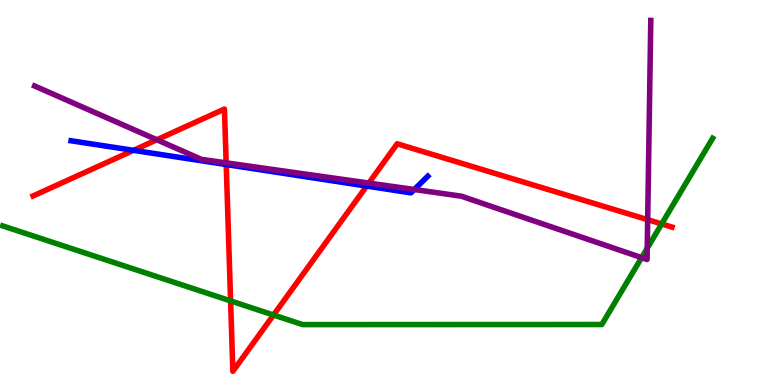[{'lines': ['blue', 'red'], 'intersections': [{'x': 1.72, 'y': 6.1}, {'x': 2.92, 'y': 5.73}, {'x': 4.73, 'y': 5.17}]}, {'lines': ['green', 'red'], 'intersections': [{'x': 2.98, 'y': 2.18}, {'x': 3.53, 'y': 1.82}, {'x': 8.54, 'y': 4.18}]}, {'lines': ['purple', 'red'], 'intersections': [{'x': 2.02, 'y': 6.37}, {'x': 2.92, 'y': 5.77}, {'x': 4.76, 'y': 5.24}, {'x': 8.36, 'y': 4.29}]}, {'lines': ['blue', 'green'], 'intersections': []}, {'lines': ['blue', 'purple'], 'intersections': [{'x': 5.35, 'y': 5.08}]}, {'lines': ['green', 'purple'], 'intersections': [{'x': 8.28, 'y': 3.31}, {'x': 8.35, 'y': 3.55}]}]